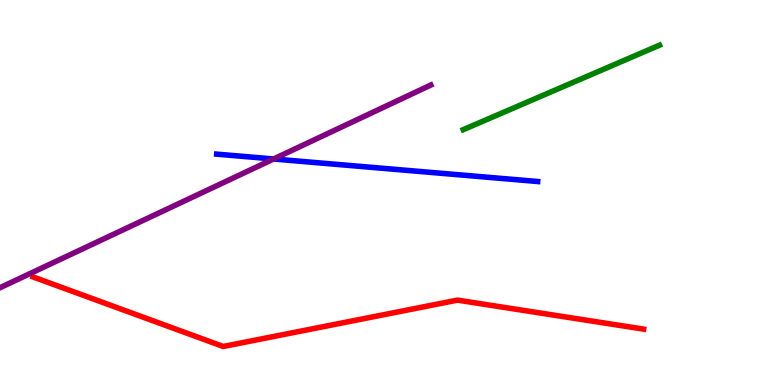[{'lines': ['blue', 'red'], 'intersections': []}, {'lines': ['green', 'red'], 'intersections': []}, {'lines': ['purple', 'red'], 'intersections': []}, {'lines': ['blue', 'green'], 'intersections': []}, {'lines': ['blue', 'purple'], 'intersections': [{'x': 3.53, 'y': 5.87}]}, {'lines': ['green', 'purple'], 'intersections': []}]